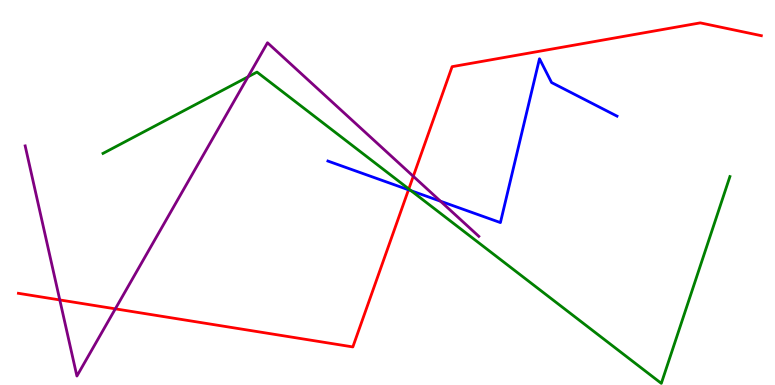[{'lines': ['blue', 'red'], 'intersections': [{'x': 5.27, 'y': 5.07}]}, {'lines': ['green', 'red'], 'intersections': [{'x': 5.27, 'y': 5.09}]}, {'lines': ['purple', 'red'], 'intersections': [{'x': 0.772, 'y': 2.21}, {'x': 1.49, 'y': 1.98}, {'x': 5.33, 'y': 5.42}]}, {'lines': ['blue', 'green'], 'intersections': [{'x': 5.3, 'y': 5.05}]}, {'lines': ['blue', 'purple'], 'intersections': [{'x': 5.68, 'y': 4.77}]}, {'lines': ['green', 'purple'], 'intersections': [{'x': 3.2, 'y': 8.0}]}]